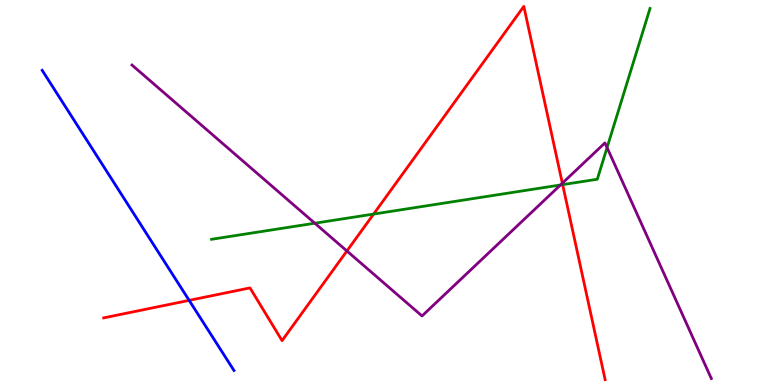[{'lines': ['blue', 'red'], 'intersections': [{'x': 2.44, 'y': 2.2}]}, {'lines': ['green', 'red'], 'intersections': [{'x': 4.82, 'y': 4.44}, {'x': 7.26, 'y': 5.2}]}, {'lines': ['purple', 'red'], 'intersections': [{'x': 4.48, 'y': 3.48}, {'x': 7.26, 'y': 5.24}]}, {'lines': ['blue', 'green'], 'intersections': []}, {'lines': ['blue', 'purple'], 'intersections': []}, {'lines': ['green', 'purple'], 'intersections': [{'x': 4.06, 'y': 4.2}, {'x': 7.23, 'y': 5.2}, {'x': 7.83, 'y': 6.17}]}]